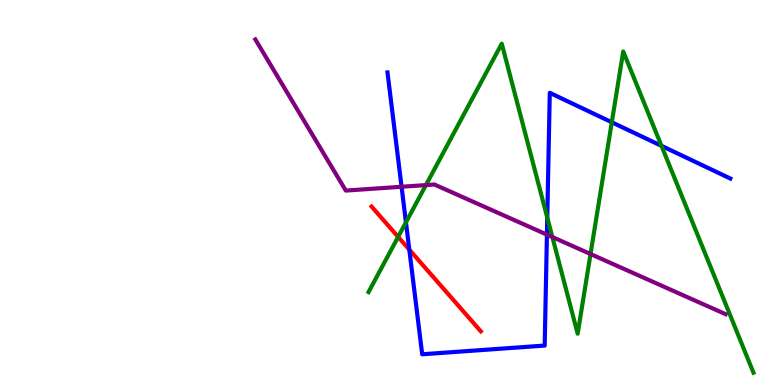[{'lines': ['blue', 'red'], 'intersections': [{'x': 5.28, 'y': 3.52}]}, {'lines': ['green', 'red'], 'intersections': [{'x': 5.14, 'y': 3.85}]}, {'lines': ['purple', 'red'], 'intersections': []}, {'lines': ['blue', 'green'], 'intersections': [{'x': 5.24, 'y': 4.22}, {'x': 7.06, 'y': 4.35}, {'x': 7.89, 'y': 6.82}, {'x': 8.54, 'y': 6.21}]}, {'lines': ['blue', 'purple'], 'intersections': [{'x': 5.18, 'y': 5.15}, {'x': 7.06, 'y': 3.91}]}, {'lines': ['green', 'purple'], 'intersections': [{'x': 5.5, 'y': 5.19}, {'x': 7.13, 'y': 3.84}, {'x': 7.62, 'y': 3.4}]}]